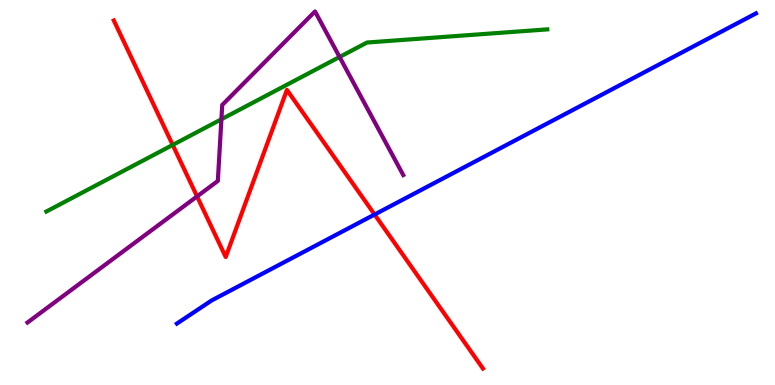[{'lines': ['blue', 'red'], 'intersections': [{'x': 4.83, 'y': 4.43}]}, {'lines': ['green', 'red'], 'intersections': [{'x': 2.23, 'y': 6.24}]}, {'lines': ['purple', 'red'], 'intersections': [{'x': 2.54, 'y': 4.9}]}, {'lines': ['blue', 'green'], 'intersections': []}, {'lines': ['blue', 'purple'], 'intersections': []}, {'lines': ['green', 'purple'], 'intersections': [{'x': 2.86, 'y': 6.9}, {'x': 4.38, 'y': 8.52}]}]